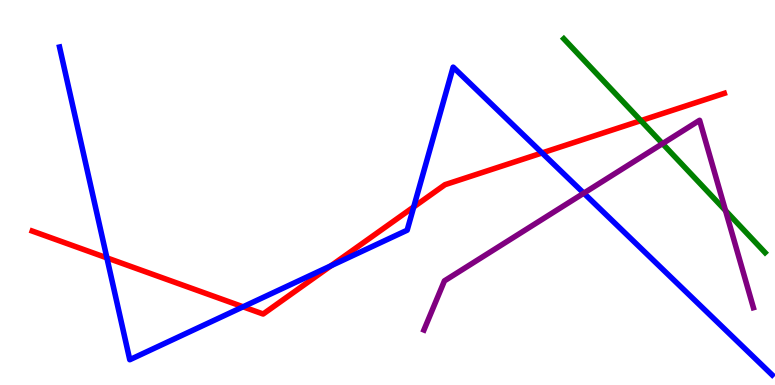[{'lines': ['blue', 'red'], 'intersections': [{'x': 1.38, 'y': 3.3}, {'x': 3.14, 'y': 2.03}, {'x': 4.27, 'y': 3.1}, {'x': 5.34, 'y': 4.63}, {'x': 6.99, 'y': 6.03}]}, {'lines': ['green', 'red'], 'intersections': [{'x': 8.27, 'y': 6.87}]}, {'lines': ['purple', 'red'], 'intersections': []}, {'lines': ['blue', 'green'], 'intersections': []}, {'lines': ['blue', 'purple'], 'intersections': [{'x': 7.53, 'y': 4.98}]}, {'lines': ['green', 'purple'], 'intersections': [{'x': 8.55, 'y': 6.27}, {'x': 9.36, 'y': 4.53}]}]